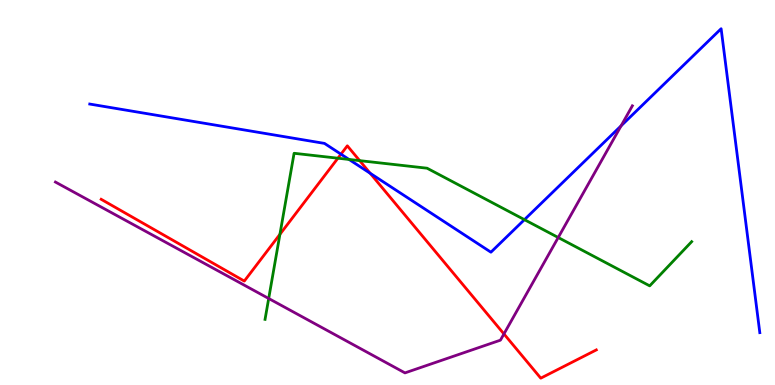[{'lines': ['blue', 'red'], 'intersections': [{'x': 4.4, 'y': 6.0}, {'x': 4.78, 'y': 5.5}]}, {'lines': ['green', 'red'], 'intersections': [{'x': 3.61, 'y': 3.91}, {'x': 4.36, 'y': 5.89}, {'x': 4.64, 'y': 5.83}]}, {'lines': ['purple', 'red'], 'intersections': [{'x': 6.5, 'y': 1.33}]}, {'lines': ['blue', 'green'], 'intersections': [{'x': 4.5, 'y': 5.86}, {'x': 6.77, 'y': 4.29}]}, {'lines': ['blue', 'purple'], 'intersections': [{'x': 8.01, 'y': 6.73}]}, {'lines': ['green', 'purple'], 'intersections': [{'x': 3.47, 'y': 2.25}, {'x': 7.2, 'y': 3.83}]}]